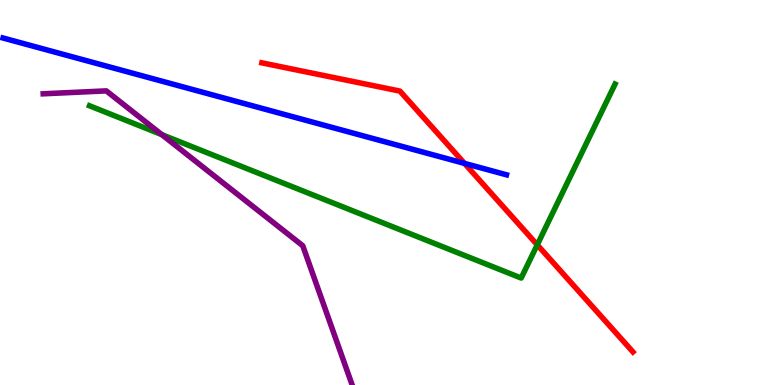[{'lines': ['blue', 'red'], 'intersections': [{'x': 5.99, 'y': 5.76}]}, {'lines': ['green', 'red'], 'intersections': [{'x': 6.93, 'y': 3.64}]}, {'lines': ['purple', 'red'], 'intersections': []}, {'lines': ['blue', 'green'], 'intersections': []}, {'lines': ['blue', 'purple'], 'intersections': []}, {'lines': ['green', 'purple'], 'intersections': [{'x': 2.09, 'y': 6.5}]}]